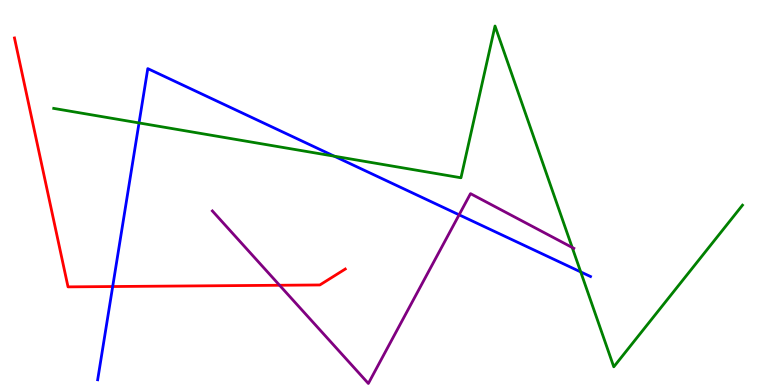[{'lines': ['blue', 'red'], 'intersections': [{'x': 1.45, 'y': 2.56}]}, {'lines': ['green', 'red'], 'intersections': []}, {'lines': ['purple', 'red'], 'intersections': [{'x': 3.61, 'y': 2.59}]}, {'lines': ['blue', 'green'], 'intersections': [{'x': 1.79, 'y': 6.81}, {'x': 4.31, 'y': 5.94}, {'x': 7.49, 'y': 2.94}]}, {'lines': ['blue', 'purple'], 'intersections': [{'x': 5.92, 'y': 4.42}]}, {'lines': ['green', 'purple'], 'intersections': [{'x': 7.38, 'y': 3.57}]}]